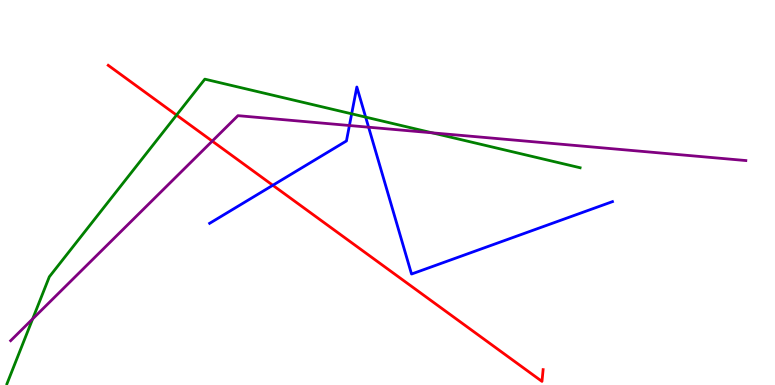[{'lines': ['blue', 'red'], 'intersections': [{'x': 3.52, 'y': 5.19}]}, {'lines': ['green', 'red'], 'intersections': [{'x': 2.28, 'y': 7.01}]}, {'lines': ['purple', 'red'], 'intersections': [{'x': 2.74, 'y': 6.33}]}, {'lines': ['blue', 'green'], 'intersections': [{'x': 4.54, 'y': 7.04}, {'x': 4.72, 'y': 6.96}]}, {'lines': ['blue', 'purple'], 'intersections': [{'x': 4.51, 'y': 6.74}, {'x': 4.76, 'y': 6.7}]}, {'lines': ['green', 'purple'], 'intersections': [{'x': 0.421, 'y': 1.72}, {'x': 5.58, 'y': 6.55}]}]